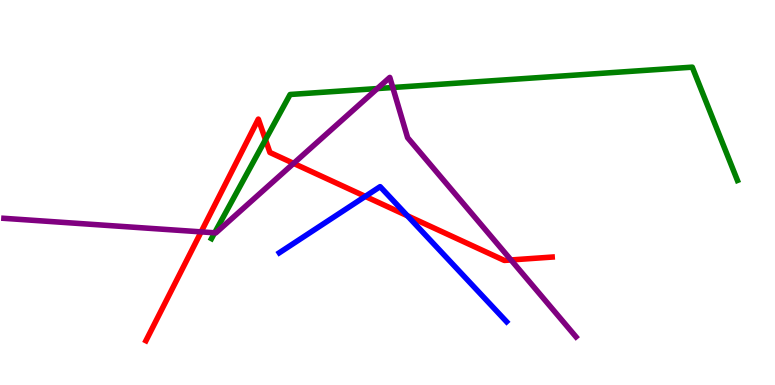[{'lines': ['blue', 'red'], 'intersections': [{'x': 4.71, 'y': 4.9}, {'x': 5.26, 'y': 4.4}]}, {'lines': ['green', 'red'], 'intersections': [{'x': 3.43, 'y': 6.37}]}, {'lines': ['purple', 'red'], 'intersections': [{'x': 2.6, 'y': 3.98}, {'x': 3.79, 'y': 5.76}, {'x': 6.59, 'y': 3.25}]}, {'lines': ['blue', 'green'], 'intersections': []}, {'lines': ['blue', 'purple'], 'intersections': []}, {'lines': ['green', 'purple'], 'intersections': [{'x': 2.77, 'y': 3.95}, {'x': 4.87, 'y': 7.7}, {'x': 5.07, 'y': 7.73}]}]